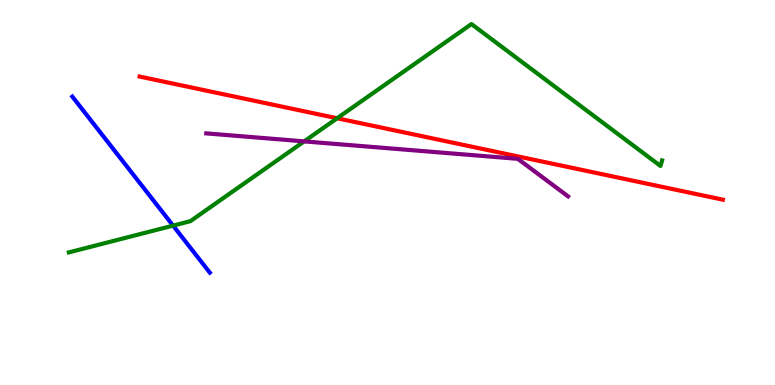[{'lines': ['blue', 'red'], 'intersections': []}, {'lines': ['green', 'red'], 'intersections': [{'x': 4.35, 'y': 6.93}]}, {'lines': ['purple', 'red'], 'intersections': []}, {'lines': ['blue', 'green'], 'intersections': [{'x': 2.23, 'y': 4.14}]}, {'lines': ['blue', 'purple'], 'intersections': []}, {'lines': ['green', 'purple'], 'intersections': [{'x': 3.92, 'y': 6.33}]}]